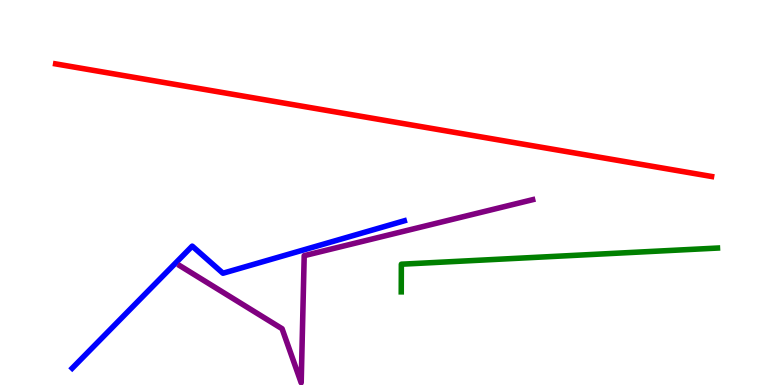[{'lines': ['blue', 'red'], 'intersections': []}, {'lines': ['green', 'red'], 'intersections': []}, {'lines': ['purple', 'red'], 'intersections': []}, {'lines': ['blue', 'green'], 'intersections': []}, {'lines': ['blue', 'purple'], 'intersections': []}, {'lines': ['green', 'purple'], 'intersections': []}]